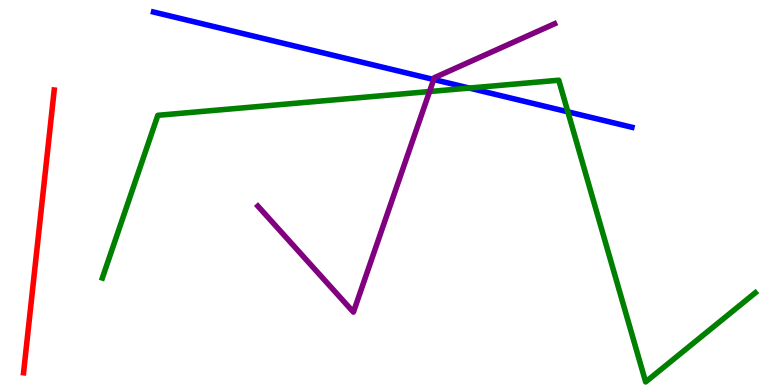[{'lines': ['blue', 'red'], 'intersections': []}, {'lines': ['green', 'red'], 'intersections': []}, {'lines': ['purple', 'red'], 'intersections': []}, {'lines': ['blue', 'green'], 'intersections': [{'x': 6.05, 'y': 7.71}, {'x': 7.33, 'y': 7.1}]}, {'lines': ['blue', 'purple'], 'intersections': [{'x': 5.6, 'y': 7.93}]}, {'lines': ['green', 'purple'], 'intersections': [{'x': 5.54, 'y': 7.62}]}]